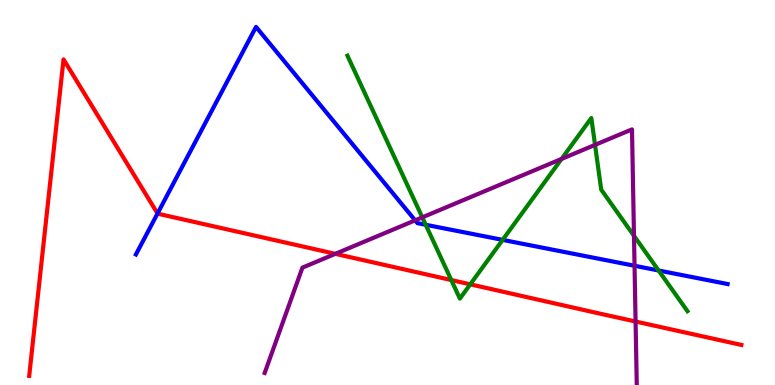[{'lines': ['blue', 'red'], 'intersections': [{'x': 2.03, 'y': 4.45}]}, {'lines': ['green', 'red'], 'intersections': [{'x': 5.82, 'y': 2.73}, {'x': 6.07, 'y': 2.61}]}, {'lines': ['purple', 'red'], 'intersections': [{'x': 4.33, 'y': 3.41}, {'x': 8.2, 'y': 1.65}]}, {'lines': ['blue', 'green'], 'intersections': [{'x': 5.49, 'y': 4.16}, {'x': 6.49, 'y': 3.77}, {'x': 8.5, 'y': 2.97}]}, {'lines': ['blue', 'purple'], 'intersections': [{'x': 5.36, 'y': 4.28}, {'x': 8.19, 'y': 3.1}]}, {'lines': ['green', 'purple'], 'intersections': [{'x': 5.45, 'y': 4.35}, {'x': 7.25, 'y': 5.87}, {'x': 7.68, 'y': 6.24}, {'x': 8.18, 'y': 3.87}]}]